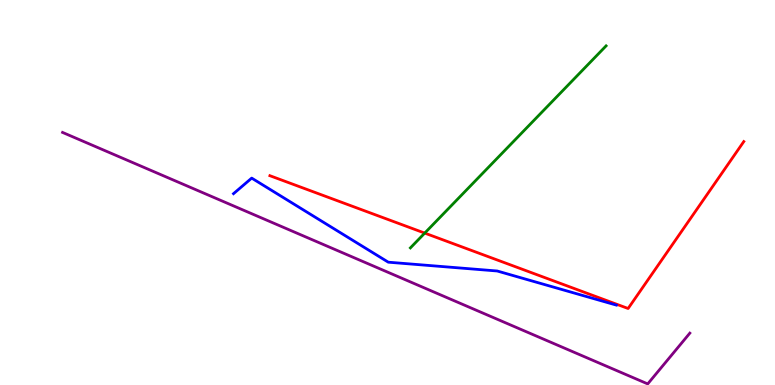[{'lines': ['blue', 'red'], 'intersections': []}, {'lines': ['green', 'red'], 'intersections': [{'x': 5.48, 'y': 3.95}]}, {'lines': ['purple', 'red'], 'intersections': []}, {'lines': ['blue', 'green'], 'intersections': []}, {'lines': ['blue', 'purple'], 'intersections': []}, {'lines': ['green', 'purple'], 'intersections': []}]